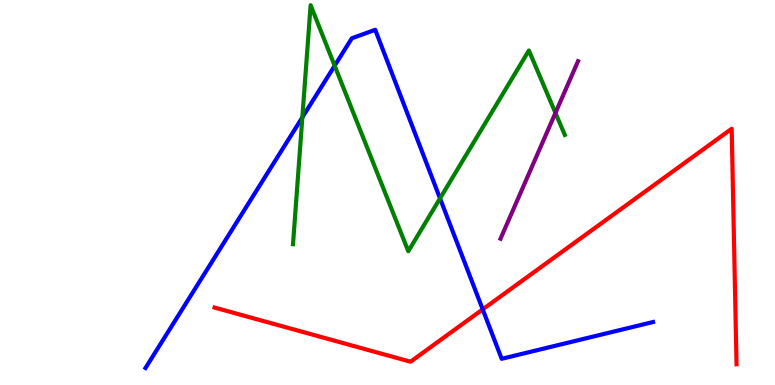[{'lines': ['blue', 'red'], 'intersections': [{'x': 6.23, 'y': 1.96}]}, {'lines': ['green', 'red'], 'intersections': []}, {'lines': ['purple', 'red'], 'intersections': []}, {'lines': ['blue', 'green'], 'intersections': [{'x': 3.9, 'y': 6.95}, {'x': 4.32, 'y': 8.29}, {'x': 5.68, 'y': 4.85}]}, {'lines': ['blue', 'purple'], 'intersections': []}, {'lines': ['green', 'purple'], 'intersections': [{'x': 7.17, 'y': 7.07}]}]